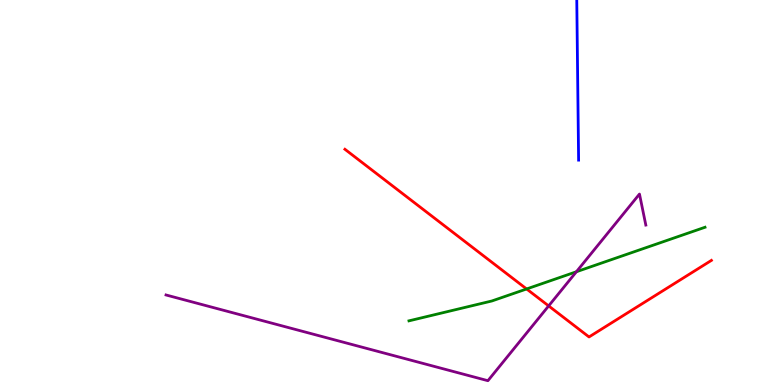[{'lines': ['blue', 'red'], 'intersections': []}, {'lines': ['green', 'red'], 'intersections': [{'x': 6.79, 'y': 2.49}]}, {'lines': ['purple', 'red'], 'intersections': [{'x': 7.08, 'y': 2.05}]}, {'lines': ['blue', 'green'], 'intersections': []}, {'lines': ['blue', 'purple'], 'intersections': []}, {'lines': ['green', 'purple'], 'intersections': [{'x': 7.44, 'y': 2.94}]}]